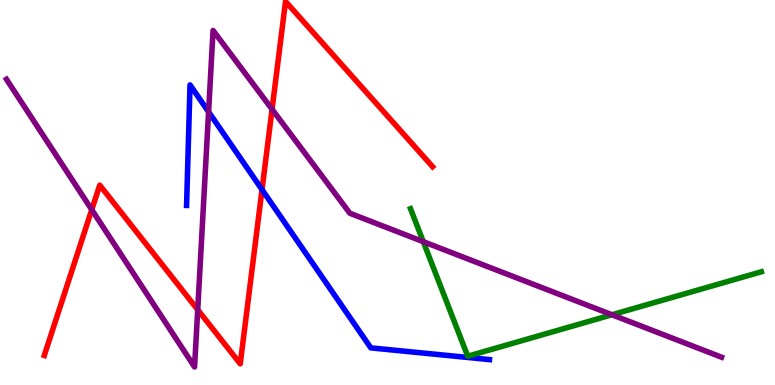[{'lines': ['blue', 'red'], 'intersections': [{'x': 3.38, 'y': 5.07}]}, {'lines': ['green', 'red'], 'intersections': []}, {'lines': ['purple', 'red'], 'intersections': [{'x': 1.18, 'y': 4.55}, {'x': 2.55, 'y': 1.95}, {'x': 3.51, 'y': 7.16}]}, {'lines': ['blue', 'green'], 'intersections': []}, {'lines': ['blue', 'purple'], 'intersections': [{'x': 2.69, 'y': 7.09}]}, {'lines': ['green', 'purple'], 'intersections': [{'x': 5.46, 'y': 3.72}, {'x': 7.9, 'y': 1.82}]}]